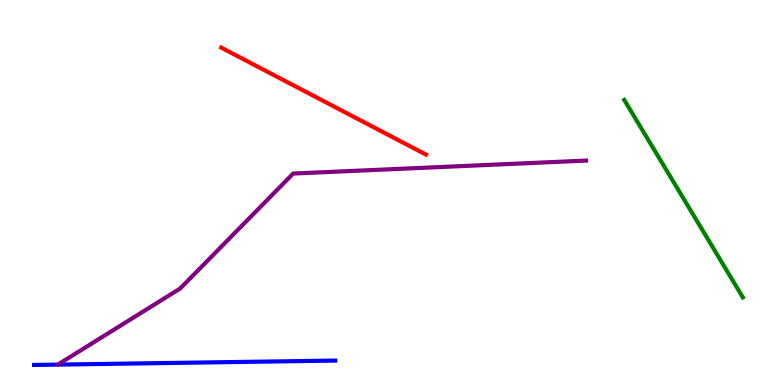[{'lines': ['blue', 'red'], 'intersections': []}, {'lines': ['green', 'red'], 'intersections': []}, {'lines': ['purple', 'red'], 'intersections': []}, {'lines': ['blue', 'green'], 'intersections': []}, {'lines': ['blue', 'purple'], 'intersections': []}, {'lines': ['green', 'purple'], 'intersections': []}]